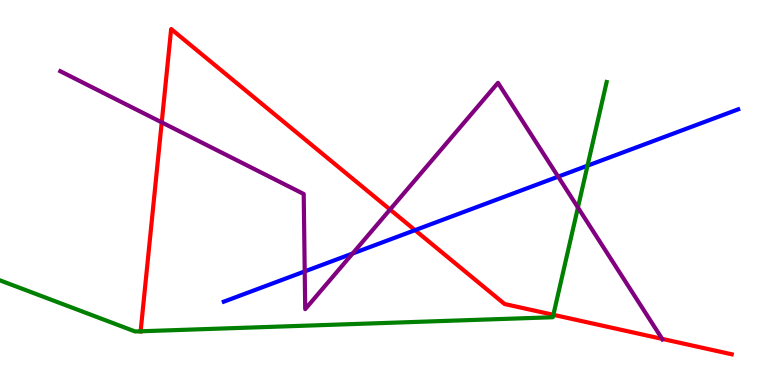[{'lines': ['blue', 'red'], 'intersections': [{'x': 5.36, 'y': 4.02}]}, {'lines': ['green', 'red'], 'intersections': [{'x': 1.81, 'y': 1.4}, {'x': 7.14, 'y': 1.82}]}, {'lines': ['purple', 'red'], 'intersections': [{'x': 2.09, 'y': 6.82}, {'x': 5.03, 'y': 4.56}, {'x': 8.54, 'y': 1.2}]}, {'lines': ['blue', 'green'], 'intersections': [{'x': 7.58, 'y': 5.7}]}, {'lines': ['blue', 'purple'], 'intersections': [{'x': 3.93, 'y': 2.95}, {'x': 4.55, 'y': 3.42}, {'x': 7.2, 'y': 5.41}]}, {'lines': ['green', 'purple'], 'intersections': [{'x': 7.46, 'y': 4.61}]}]